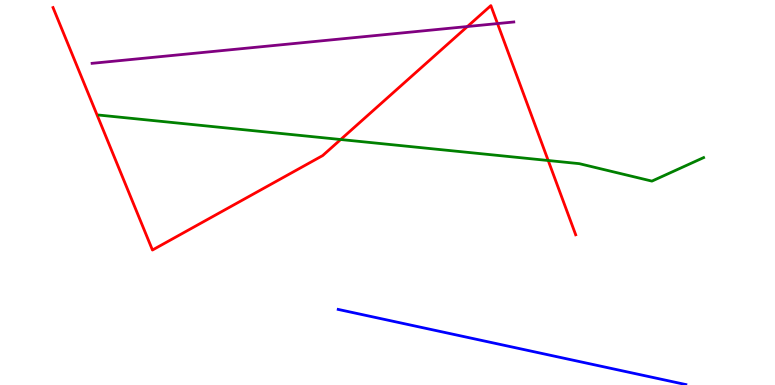[{'lines': ['blue', 'red'], 'intersections': []}, {'lines': ['green', 'red'], 'intersections': [{'x': 4.4, 'y': 6.38}, {'x': 7.07, 'y': 5.83}]}, {'lines': ['purple', 'red'], 'intersections': [{'x': 6.03, 'y': 9.31}, {'x': 6.42, 'y': 9.39}]}, {'lines': ['blue', 'green'], 'intersections': []}, {'lines': ['blue', 'purple'], 'intersections': []}, {'lines': ['green', 'purple'], 'intersections': []}]